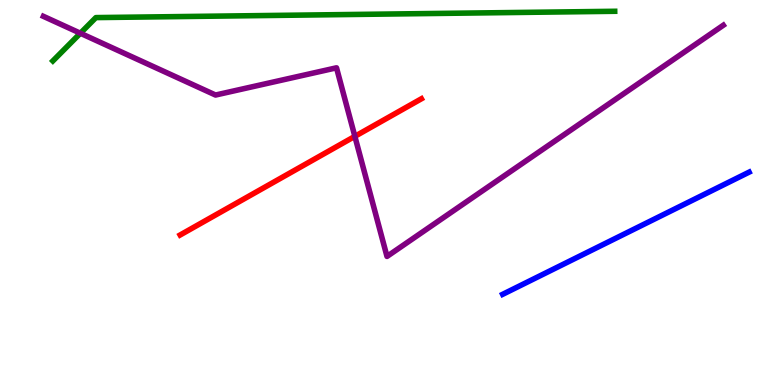[{'lines': ['blue', 'red'], 'intersections': []}, {'lines': ['green', 'red'], 'intersections': []}, {'lines': ['purple', 'red'], 'intersections': [{'x': 4.58, 'y': 6.46}]}, {'lines': ['blue', 'green'], 'intersections': []}, {'lines': ['blue', 'purple'], 'intersections': []}, {'lines': ['green', 'purple'], 'intersections': [{'x': 1.04, 'y': 9.14}]}]